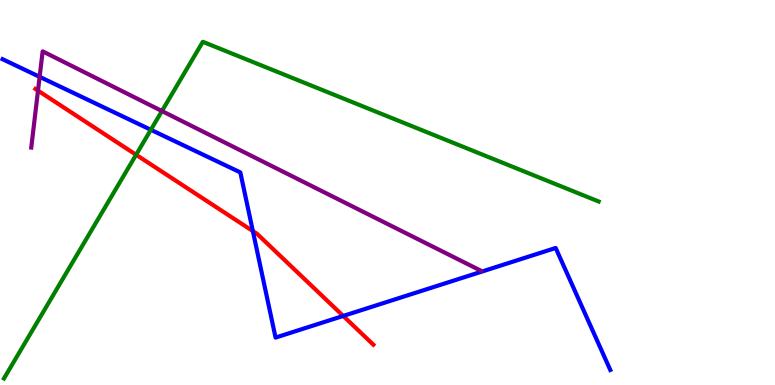[{'lines': ['blue', 'red'], 'intersections': [{'x': 3.26, 'y': 4.0}, {'x': 4.43, 'y': 1.79}]}, {'lines': ['green', 'red'], 'intersections': [{'x': 1.76, 'y': 5.98}]}, {'lines': ['purple', 'red'], 'intersections': [{'x': 0.49, 'y': 7.65}]}, {'lines': ['blue', 'green'], 'intersections': [{'x': 1.95, 'y': 6.63}]}, {'lines': ['blue', 'purple'], 'intersections': [{'x': 0.511, 'y': 8.0}]}, {'lines': ['green', 'purple'], 'intersections': [{'x': 2.09, 'y': 7.12}]}]